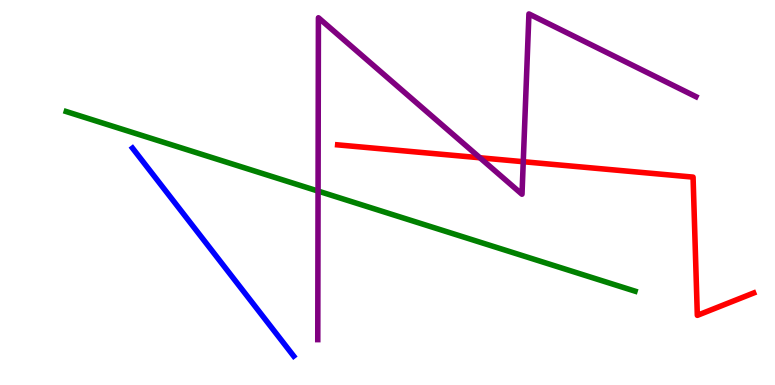[{'lines': ['blue', 'red'], 'intersections': []}, {'lines': ['green', 'red'], 'intersections': []}, {'lines': ['purple', 'red'], 'intersections': [{'x': 6.19, 'y': 5.9}, {'x': 6.75, 'y': 5.8}]}, {'lines': ['blue', 'green'], 'intersections': []}, {'lines': ['blue', 'purple'], 'intersections': []}, {'lines': ['green', 'purple'], 'intersections': [{'x': 4.1, 'y': 5.04}]}]